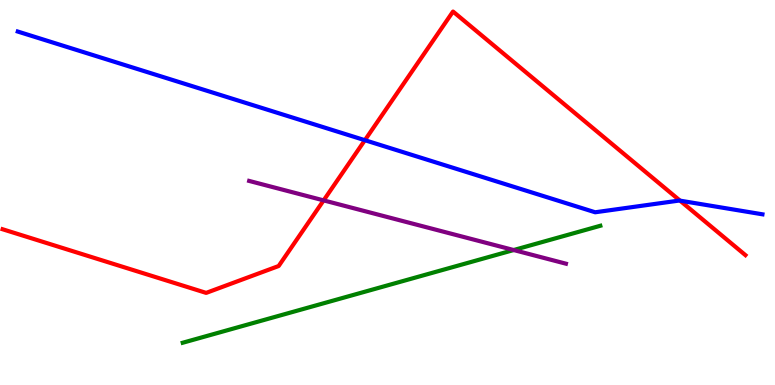[{'lines': ['blue', 'red'], 'intersections': [{'x': 4.71, 'y': 6.36}, {'x': 8.77, 'y': 4.79}]}, {'lines': ['green', 'red'], 'intersections': []}, {'lines': ['purple', 'red'], 'intersections': [{'x': 4.18, 'y': 4.8}]}, {'lines': ['blue', 'green'], 'intersections': []}, {'lines': ['blue', 'purple'], 'intersections': []}, {'lines': ['green', 'purple'], 'intersections': [{'x': 6.63, 'y': 3.51}]}]